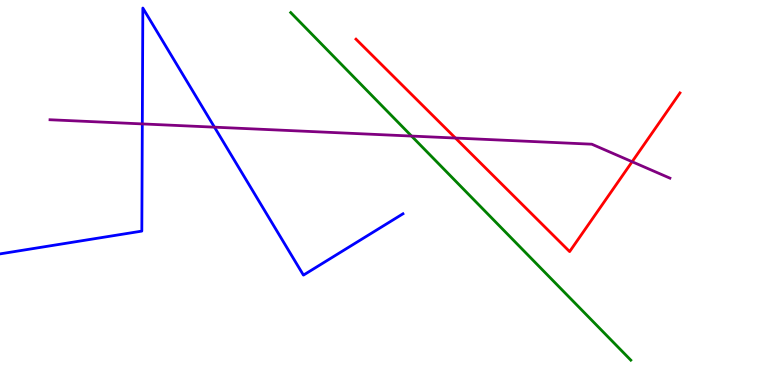[{'lines': ['blue', 'red'], 'intersections': []}, {'lines': ['green', 'red'], 'intersections': []}, {'lines': ['purple', 'red'], 'intersections': [{'x': 5.88, 'y': 6.41}, {'x': 8.16, 'y': 5.8}]}, {'lines': ['blue', 'green'], 'intersections': []}, {'lines': ['blue', 'purple'], 'intersections': [{'x': 1.84, 'y': 6.78}, {'x': 2.77, 'y': 6.7}]}, {'lines': ['green', 'purple'], 'intersections': [{'x': 5.31, 'y': 6.47}]}]